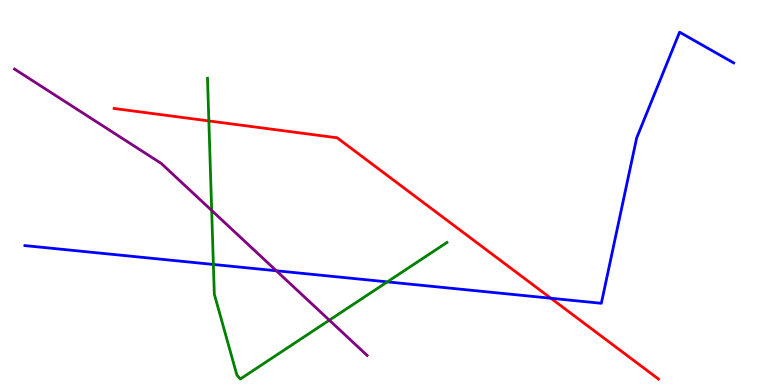[{'lines': ['blue', 'red'], 'intersections': [{'x': 7.11, 'y': 2.25}]}, {'lines': ['green', 'red'], 'intersections': [{'x': 2.69, 'y': 6.86}]}, {'lines': ['purple', 'red'], 'intersections': []}, {'lines': ['blue', 'green'], 'intersections': [{'x': 2.75, 'y': 3.13}, {'x': 5.0, 'y': 2.68}]}, {'lines': ['blue', 'purple'], 'intersections': [{'x': 3.57, 'y': 2.97}]}, {'lines': ['green', 'purple'], 'intersections': [{'x': 2.73, 'y': 4.53}, {'x': 4.25, 'y': 1.68}]}]